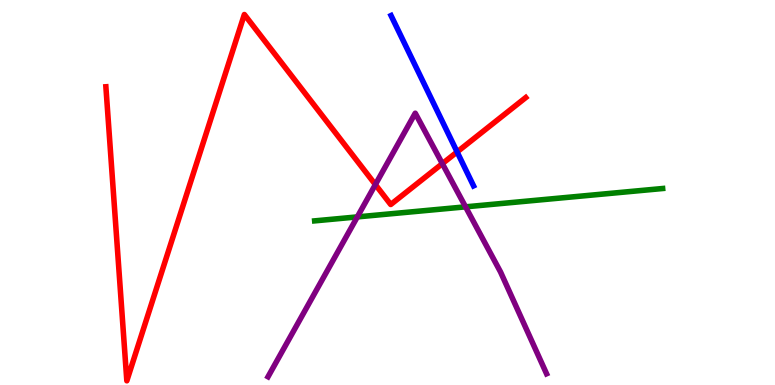[{'lines': ['blue', 'red'], 'intersections': [{'x': 5.9, 'y': 6.05}]}, {'lines': ['green', 'red'], 'intersections': []}, {'lines': ['purple', 'red'], 'intersections': [{'x': 4.84, 'y': 5.21}, {'x': 5.71, 'y': 5.75}]}, {'lines': ['blue', 'green'], 'intersections': []}, {'lines': ['blue', 'purple'], 'intersections': []}, {'lines': ['green', 'purple'], 'intersections': [{'x': 4.61, 'y': 4.37}, {'x': 6.01, 'y': 4.63}]}]